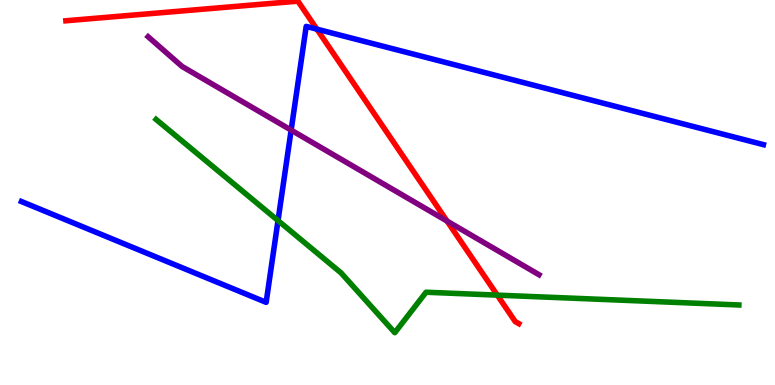[{'lines': ['blue', 'red'], 'intersections': [{'x': 4.09, 'y': 9.24}]}, {'lines': ['green', 'red'], 'intersections': [{'x': 6.42, 'y': 2.33}]}, {'lines': ['purple', 'red'], 'intersections': [{'x': 5.77, 'y': 4.26}]}, {'lines': ['blue', 'green'], 'intersections': [{'x': 3.59, 'y': 4.27}]}, {'lines': ['blue', 'purple'], 'intersections': [{'x': 3.76, 'y': 6.62}]}, {'lines': ['green', 'purple'], 'intersections': []}]